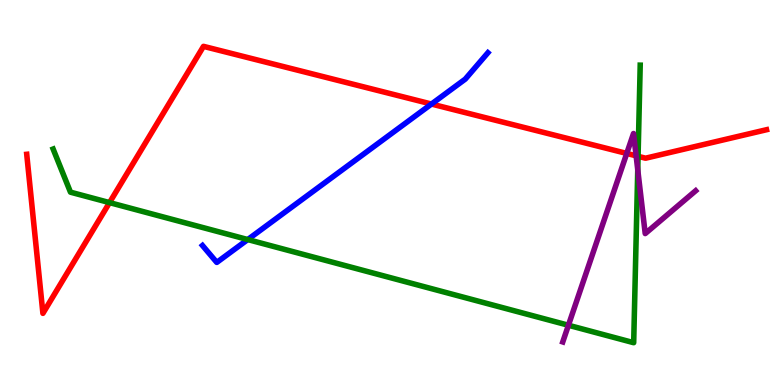[{'lines': ['blue', 'red'], 'intersections': [{'x': 5.57, 'y': 7.3}]}, {'lines': ['green', 'red'], 'intersections': [{'x': 1.41, 'y': 4.74}, {'x': 8.23, 'y': 5.94}]}, {'lines': ['purple', 'red'], 'intersections': [{'x': 8.09, 'y': 6.01}, {'x': 8.21, 'y': 5.95}]}, {'lines': ['blue', 'green'], 'intersections': [{'x': 3.2, 'y': 3.78}]}, {'lines': ['blue', 'purple'], 'intersections': []}, {'lines': ['green', 'purple'], 'intersections': [{'x': 7.33, 'y': 1.55}, {'x': 8.23, 'y': 5.59}]}]